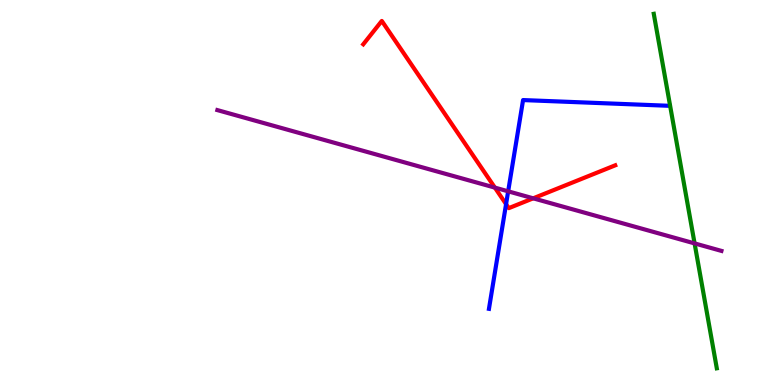[{'lines': ['blue', 'red'], 'intersections': [{'x': 6.53, 'y': 4.7}]}, {'lines': ['green', 'red'], 'intersections': []}, {'lines': ['purple', 'red'], 'intersections': [{'x': 6.39, 'y': 5.13}, {'x': 6.88, 'y': 4.85}]}, {'lines': ['blue', 'green'], 'intersections': []}, {'lines': ['blue', 'purple'], 'intersections': [{'x': 6.56, 'y': 5.03}]}, {'lines': ['green', 'purple'], 'intersections': [{'x': 8.96, 'y': 3.68}]}]